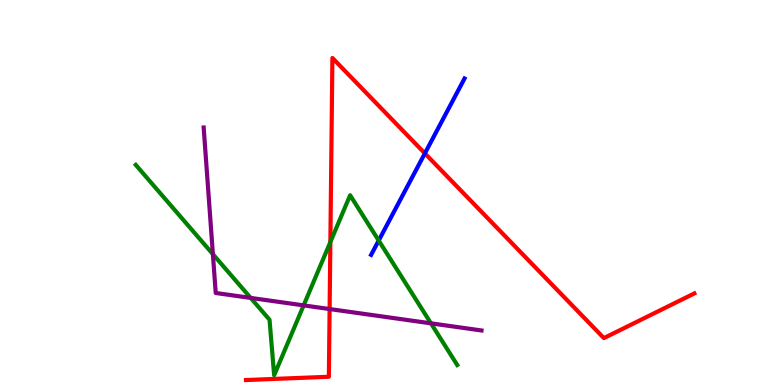[{'lines': ['blue', 'red'], 'intersections': [{'x': 5.48, 'y': 6.02}]}, {'lines': ['green', 'red'], 'intersections': [{'x': 4.26, 'y': 3.71}]}, {'lines': ['purple', 'red'], 'intersections': [{'x': 4.25, 'y': 1.97}]}, {'lines': ['blue', 'green'], 'intersections': [{'x': 4.89, 'y': 3.75}]}, {'lines': ['blue', 'purple'], 'intersections': []}, {'lines': ['green', 'purple'], 'intersections': [{'x': 2.75, 'y': 3.4}, {'x': 3.23, 'y': 2.26}, {'x': 3.92, 'y': 2.07}, {'x': 5.56, 'y': 1.6}]}]